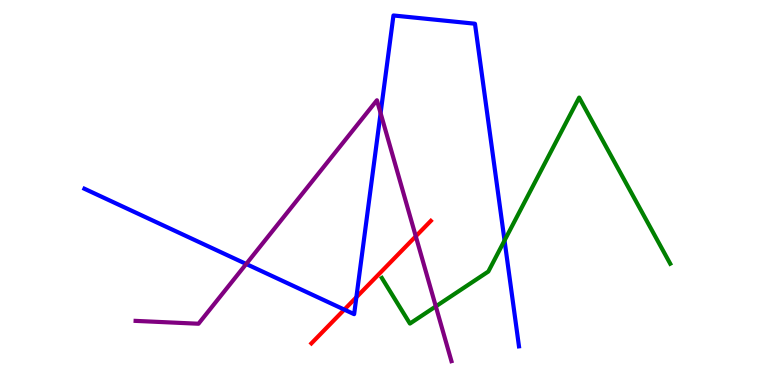[{'lines': ['blue', 'red'], 'intersections': [{'x': 4.44, 'y': 1.96}, {'x': 4.6, 'y': 2.28}]}, {'lines': ['green', 'red'], 'intersections': []}, {'lines': ['purple', 'red'], 'intersections': [{'x': 5.36, 'y': 3.86}]}, {'lines': ['blue', 'green'], 'intersections': [{'x': 6.51, 'y': 3.75}]}, {'lines': ['blue', 'purple'], 'intersections': [{'x': 3.18, 'y': 3.14}, {'x': 4.91, 'y': 7.06}]}, {'lines': ['green', 'purple'], 'intersections': [{'x': 5.62, 'y': 2.04}]}]